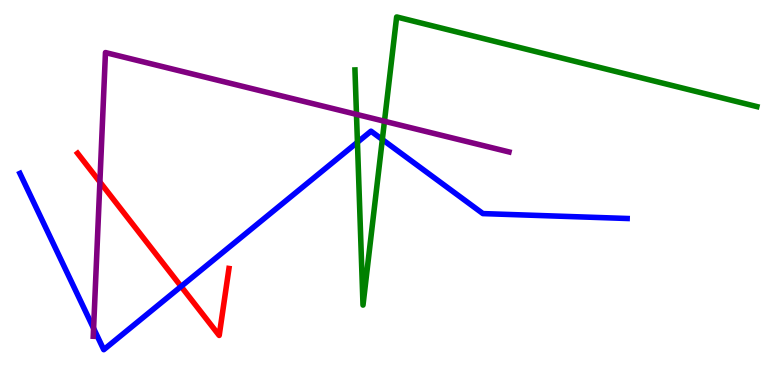[{'lines': ['blue', 'red'], 'intersections': [{'x': 2.34, 'y': 2.56}]}, {'lines': ['green', 'red'], 'intersections': []}, {'lines': ['purple', 'red'], 'intersections': [{'x': 1.29, 'y': 5.27}]}, {'lines': ['blue', 'green'], 'intersections': [{'x': 4.61, 'y': 6.3}, {'x': 4.93, 'y': 6.38}]}, {'lines': ['blue', 'purple'], 'intersections': [{'x': 1.21, 'y': 1.47}]}, {'lines': ['green', 'purple'], 'intersections': [{'x': 4.6, 'y': 7.03}, {'x': 4.96, 'y': 6.85}]}]